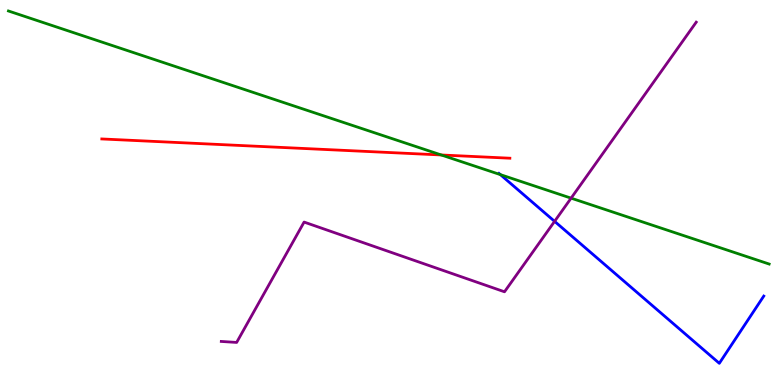[{'lines': ['blue', 'red'], 'intersections': []}, {'lines': ['green', 'red'], 'intersections': [{'x': 5.69, 'y': 5.97}]}, {'lines': ['purple', 'red'], 'intersections': []}, {'lines': ['blue', 'green'], 'intersections': [{'x': 6.46, 'y': 5.46}]}, {'lines': ['blue', 'purple'], 'intersections': [{'x': 7.16, 'y': 4.25}]}, {'lines': ['green', 'purple'], 'intersections': [{'x': 7.37, 'y': 4.85}]}]